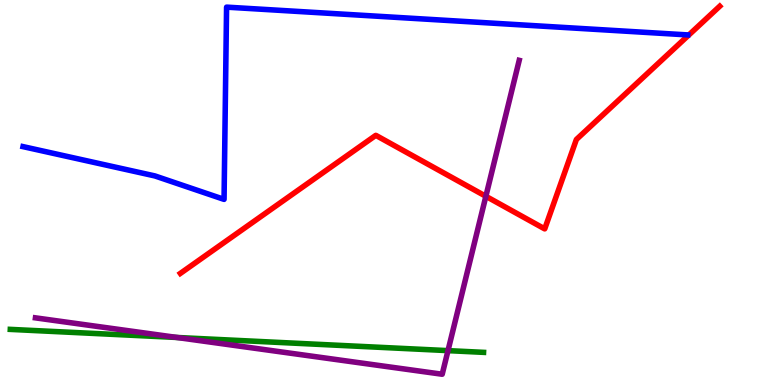[{'lines': ['blue', 'red'], 'intersections': []}, {'lines': ['green', 'red'], 'intersections': []}, {'lines': ['purple', 'red'], 'intersections': [{'x': 6.27, 'y': 4.9}]}, {'lines': ['blue', 'green'], 'intersections': []}, {'lines': ['blue', 'purple'], 'intersections': []}, {'lines': ['green', 'purple'], 'intersections': [{'x': 2.28, 'y': 1.23}, {'x': 5.78, 'y': 0.893}]}]